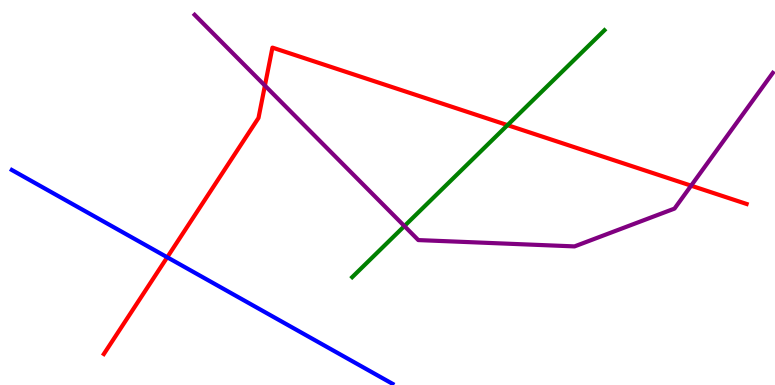[{'lines': ['blue', 'red'], 'intersections': [{'x': 2.16, 'y': 3.32}]}, {'lines': ['green', 'red'], 'intersections': [{'x': 6.55, 'y': 6.75}]}, {'lines': ['purple', 'red'], 'intersections': [{'x': 3.42, 'y': 7.78}, {'x': 8.92, 'y': 5.18}]}, {'lines': ['blue', 'green'], 'intersections': []}, {'lines': ['blue', 'purple'], 'intersections': []}, {'lines': ['green', 'purple'], 'intersections': [{'x': 5.22, 'y': 4.13}]}]